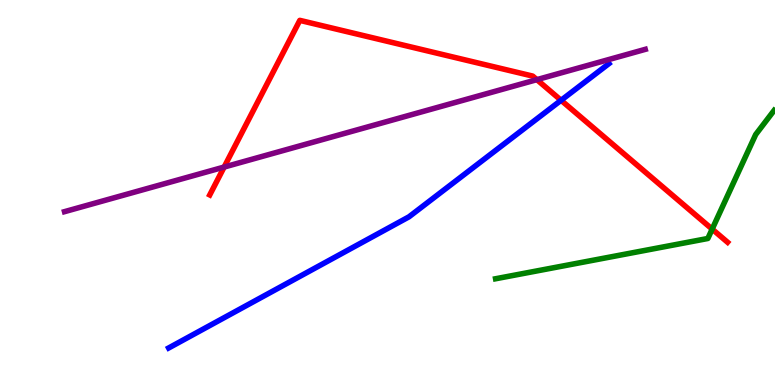[{'lines': ['blue', 'red'], 'intersections': [{'x': 7.24, 'y': 7.4}]}, {'lines': ['green', 'red'], 'intersections': [{'x': 9.19, 'y': 4.05}]}, {'lines': ['purple', 'red'], 'intersections': [{'x': 2.89, 'y': 5.66}, {'x': 6.93, 'y': 7.93}]}, {'lines': ['blue', 'green'], 'intersections': []}, {'lines': ['blue', 'purple'], 'intersections': []}, {'lines': ['green', 'purple'], 'intersections': []}]